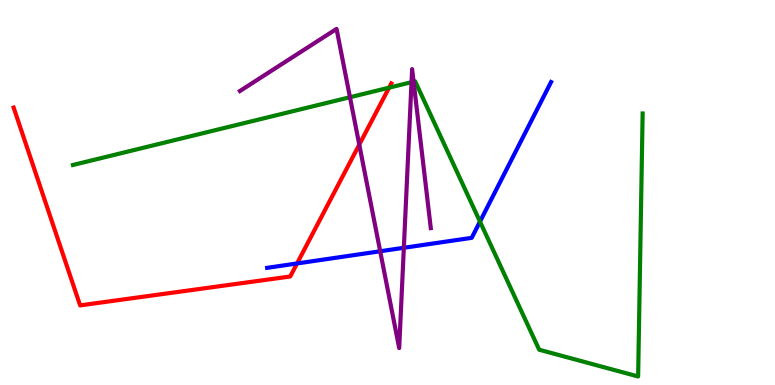[{'lines': ['blue', 'red'], 'intersections': [{'x': 3.83, 'y': 3.16}]}, {'lines': ['green', 'red'], 'intersections': [{'x': 5.02, 'y': 7.72}]}, {'lines': ['purple', 'red'], 'intersections': [{'x': 4.64, 'y': 6.24}]}, {'lines': ['blue', 'green'], 'intersections': [{'x': 6.19, 'y': 4.24}]}, {'lines': ['blue', 'purple'], 'intersections': [{'x': 4.91, 'y': 3.47}, {'x': 5.21, 'y': 3.56}]}, {'lines': ['green', 'purple'], 'intersections': [{'x': 4.52, 'y': 7.47}, {'x': 5.31, 'y': 7.87}, {'x': 5.34, 'y': 7.88}]}]